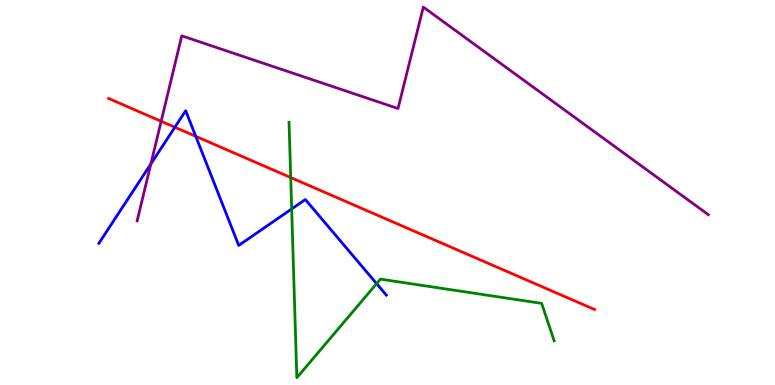[{'lines': ['blue', 'red'], 'intersections': [{'x': 2.26, 'y': 6.69}, {'x': 2.53, 'y': 6.46}]}, {'lines': ['green', 'red'], 'intersections': [{'x': 3.75, 'y': 5.39}]}, {'lines': ['purple', 'red'], 'intersections': [{'x': 2.08, 'y': 6.85}]}, {'lines': ['blue', 'green'], 'intersections': [{'x': 3.76, 'y': 4.57}, {'x': 4.86, 'y': 2.63}]}, {'lines': ['blue', 'purple'], 'intersections': [{'x': 1.95, 'y': 5.74}]}, {'lines': ['green', 'purple'], 'intersections': []}]